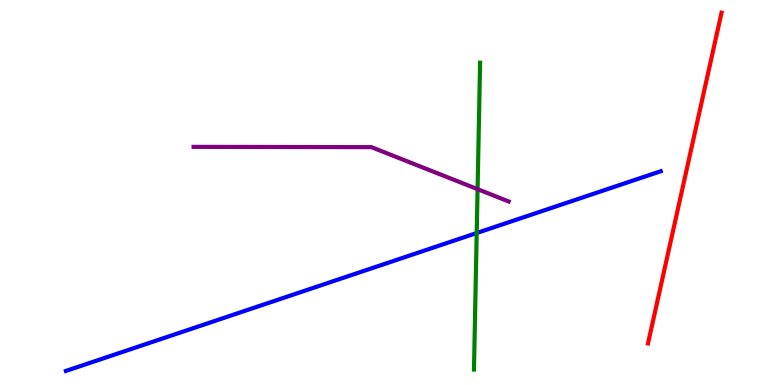[{'lines': ['blue', 'red'], 'intersections': []}, {'lines': ['green', 'red'], 'intersections': []}, {'lines': ['purple', 'red'], 'intersections': []}, {'lines': ['blue', 'green'], 'intersections': [{'x': 6.15, 'y': 3.95}]}, {'lines': ['blue', 'purple'], 'intersections': []}, {'lines': ['green', 'purple'], 'intersections': [{'x': 6.16, 'y': 5.09}]}]